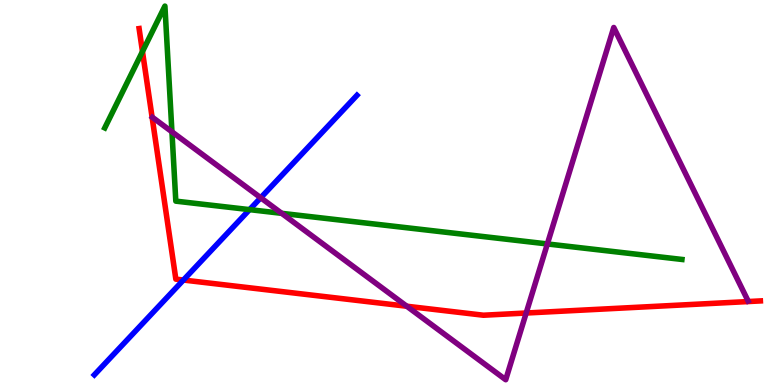[{'lines': ['blue', 'red'], 'intersections': [{'x': 2.37, 'y': 2.73}]}, {'lines': ['green', 'red'], 'intersections': [{'x': 1.84, 'y': 8.66}]}, {'lines': ['purple', 'red'], 'intersections': [{'x': 5.25, 'y': 2.05}, {'x': 6.79, 'y': 1.87}]}, {'lines': ['blue', 'green'], 'intersections': [{'x': 3.22, 'y': 4.55}]}, {'lines': ['blue', 'purple'], 'intersections': [{'x': 3.36, 'y': 4.86}]}, {'lines': ['green', 'purple'], 'intersections': [{'x': 2.22, 'y': 6.58}, {'x': 3.63, 'y': 4.46}, {'x': 7.06, 'y': 3.66}]}]